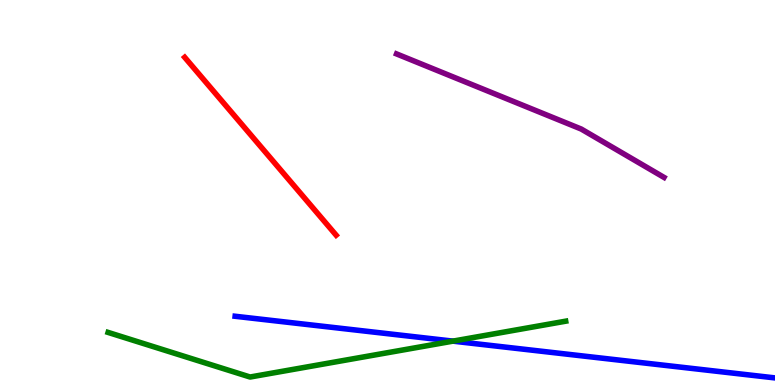[{'lines': ['blue', 'red'], 'intersections': []}, {'lines': ['green', 'red'], 'intersections': []}, {'lines': ['purple', 'red'], 'intersections': []}, {'lines': ['blue', 'green'], 'intersections': [{'x': 5.84, 'y': 1.14}]}, {'lines': ['blue', 'purple'], 'intersections': []}, {'lines': ['green', 'purple'], 'intersections': []}]